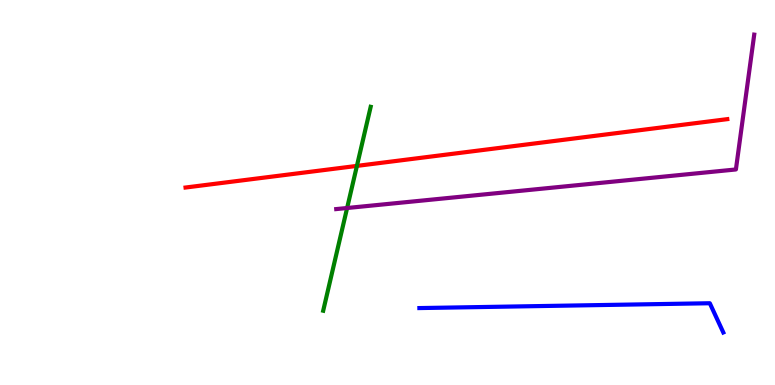[{'lines': ['blue', 'red'], 'intersections': []}, {'lines': ['green', 'red'], 'intersections': [{'x': 4.61, 'y': 5.69}]}, {'lines': ['purple', 'red'], 'intersections': []}, {'lines': ['blue', 'green'], 'intersections': []}, {'lines': ['blue', 'purple'], 'intersections': []}, {'lines': ['green', 'purple'], 'intersections': [{'x': 4.48, 'y': 4.6}]}]